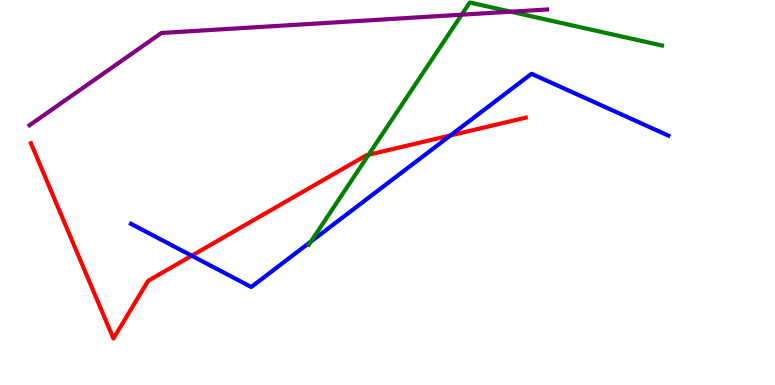[{'lines': ['blue', 'red'], 'intersections': [{'x': 2.47, 'y': 3.36}, {'x': 5.81, 'y': 6.48}]}, {'lines': ['green', 'red'], 'intersections': [{'x': 4.76, 'y': 5.98}]}, {'lines': ['purple', 'red'], 'intersections': []}, {'lines': ['blue', 'green'], 'intersections': [{'x': 4.01, 'y': 3.72}]}, {'lines': ['blue', 'purple'], 'intersections': []}, {'lines': ['green', 'purple'], 'intersections': [{'x': 5.96, 'y': 9.62}, {'x': 6.59, 'y': 9.7}]}]